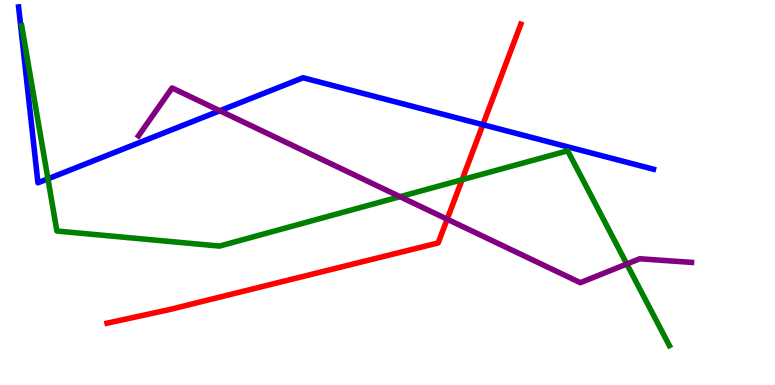[{'lines': ['blue', 'red'], 'intersections': [{'x': 6.23, 'y': 6.76}]}, {'lines': ['green', 'red'], 'intersections': [{'x': 5.96, 'y': 5.33}]}, {'lines': ['purple', 'red'], 'intersections': [{'x': 5.77, 'y': 4.31}]}, {'lines': ['blue', 'green'], 'intersections': [{'x': 0.619, 'y': 5.35}]}, {'lines': ['blue', 'purple'], 'intersections': [{'x': 2.84, 'y': 7.12}]}, {'lines': ['green', 'purple'], 'intersections': [{'x': 5.16, 'y': 4.89}, {'x': 8.09, 'y': 3.14}]}]